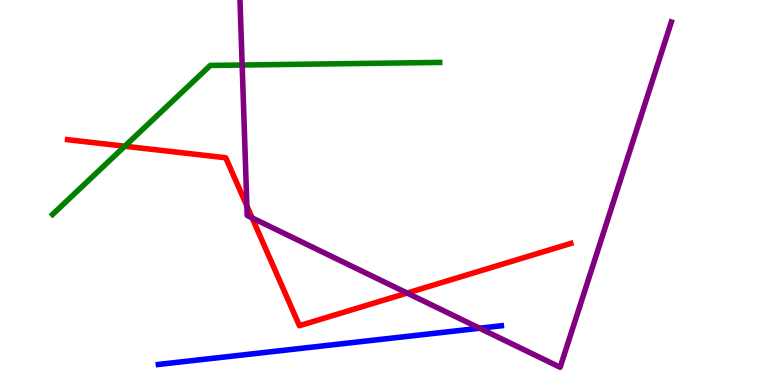[{'lines': ['blue', 'red'], 'intersections': []}, {'lines': ['green', 'red'], 'intersections': [{'x': 1.61, 'y': 6.2}]}, {'lines': ['purple', 'red'], 'intersections': [{'x': 3.19, 'y': 4.65}, {'x': 3.25, 'y': 4.34}, {'x': 5.25, 'y': 2.39}]}, {'lines': ['blue', 'green'], 'intersections': []}, {'lines': ['blue', 'purple'], 'intersections': [{'x': 6.19, 'y': 1.47}]}, {'lines': ['green', 'purple'], 'intersections': [{'x': 3.12, 'y': 8.31}]}]